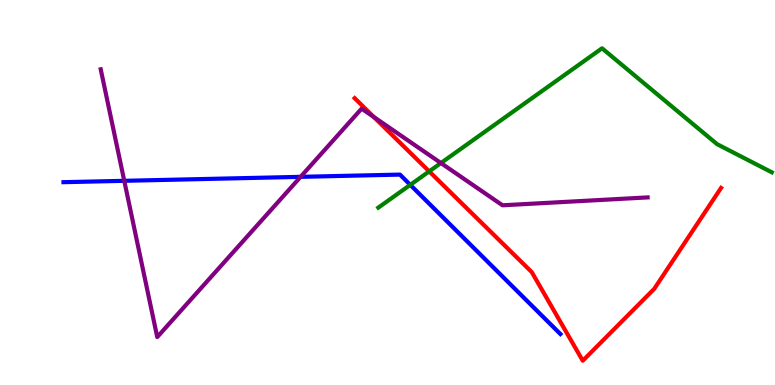[{'lines': ['blue', 'red'], 'intersections': []}, {'lines': ['green', 'red'], 'intersections': [{'x': 5.54, 'y': 5.55}]}, {'lines': ['purple', 'red'], 'intersections': [{'x': 4.82, 'y': 6.96}]}, {'lines': ['blue', 'green'], 'intersections': [{'x': 5.29, 'y': 5.2}]}, {'lines': ['blue', 'purple'], 'intersections': [{'x': 1.6, 'y': 5.3}, {'x': 3.88, 'y': 5.41}]}, {'lines': ['green', 'purple'], 'intersections': [{'x': 5.69, 'y': 5.77}]}]